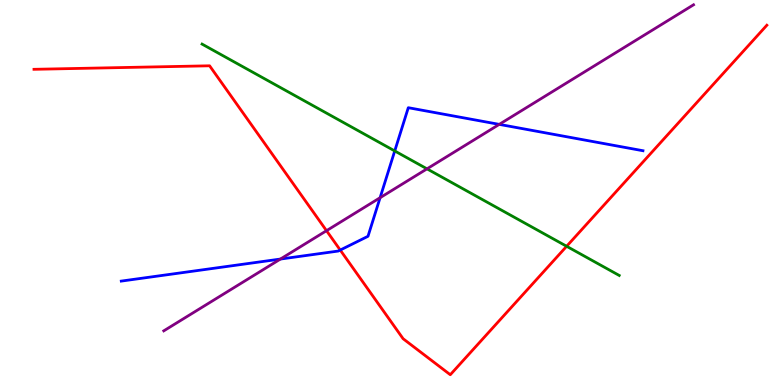[{'lines': ['blue', 'red'], 'intersections': [{'x': 4.39, 'y': 3.51}]}, {'lines': ['green', 'red'], 'intersections': [{'x': 7.31, 'y': 3.6}]}, {'lines': ['purple', 'red'], 'intersections': [{'x': 4.21, 'y': 4.01}]}, {'lines': ['blue', 'green'], 'intersections': [{'x': 5.09, 'y': 6.08}]}, {'lines': ['blue', 'purple'], 'intersections': [{'x': 3.62, 'y': 3.27}, {'x': 4.9, 'y': 4.86}, {'x': 6.44, 'y': 6.77}]}, {'lines': ['green', 'purple'], 'intersections': [{'x': 5.51, 'y': 5.61}]}]